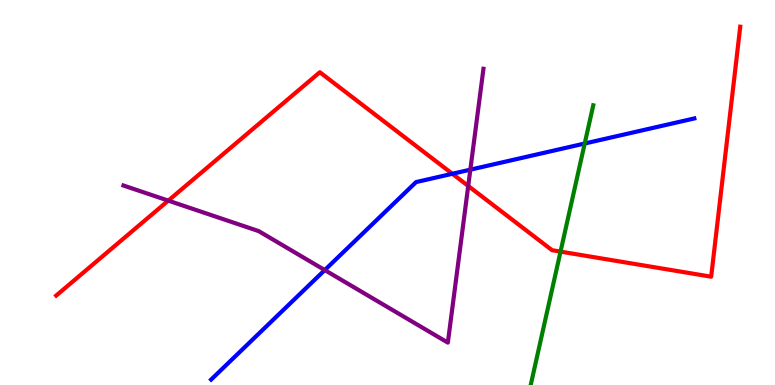[{'lines': ['blue', 'red'], 'intersections': [{'x': 5.84, 'y': 5.49}]}, {'lines': ['green', 'red'], 'intersections': [{'x': 7.23, 'y': 3.46}]}, {'lines': ['purple', 'red'], 'intersections': [{'x': 2.17, 'y': 4.79}, {'x': 6.04, 'y': 5.17}]}, {'lines': ['blue', 'green'], 'intersections': [{'x': 7.54, 'y': 6.27}]}, {'lines': ['blue', 'purple'], 'intersections': [{'x': 4.19, 'y': 2.99}, {'x': 6.07, 'y': 5.59}]}, {'lines': ['green', 'purple'], 'intersections': []}]